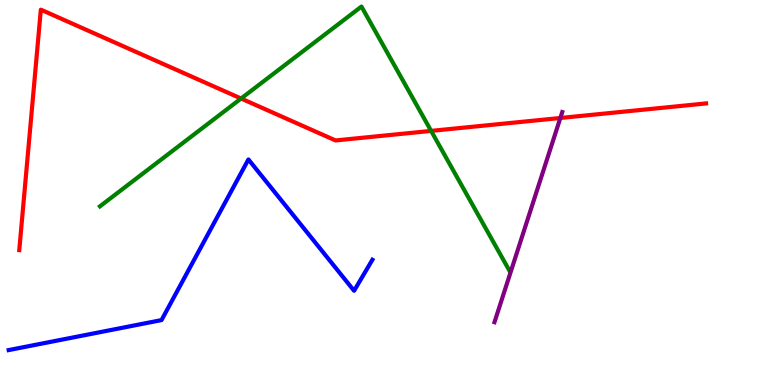[{'lines': ['blue', 'red'], 'intersections': []}, {'lines': ['green', 'red'], 'intersections': [{'x': 3.11, 'y': 7.44}, {'x': 5.56, 'y': 6.6}]}, {'lines': ['purple', 'red'], 'intersections': [{'x': 7.23, 'y': 6.94}]}, {'lines': ['blue', 'green'], 'intersections': []}, {'lines': ['blue', 'purple'], 'intersections': []}, {'lines': ['green', 'purple'], 'intersections': []}]